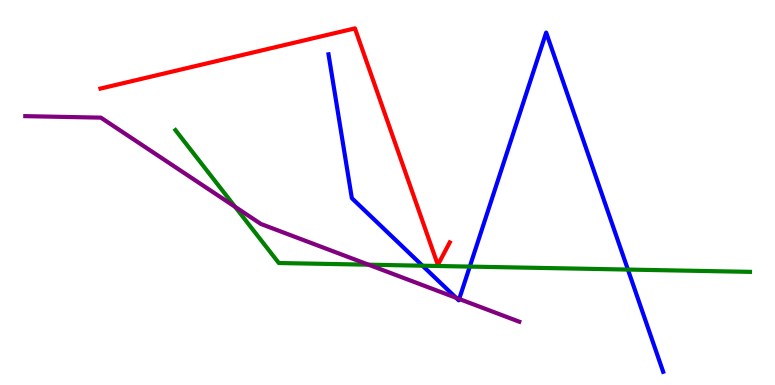[{'lines': ['blue', 'red'], 'intersections': []}, {'lines': ['green', 'red'], 'intersections': []}, {'lines': ['purple', 'red'], 'intersections': []}, {'lines': ['blue', 'green'], 'intersections': [{'x': 5.45, 'y': 3.1}, {'x': 6.06, 'y': 3.08}, {'x': 8.1, 'y': 3.0}]}, {'lines': ['blue', 'purple'], 'intersections': [{'x': 5.89, 'y': 2.26}, {'x': 5.93, 'y': 2.23}]}, {'lines': ['green', 'purple'], 'intersections': [{'x': 3.03, 'y': 4.63}, {'x': 4.76, 'y': 3.12}]}]